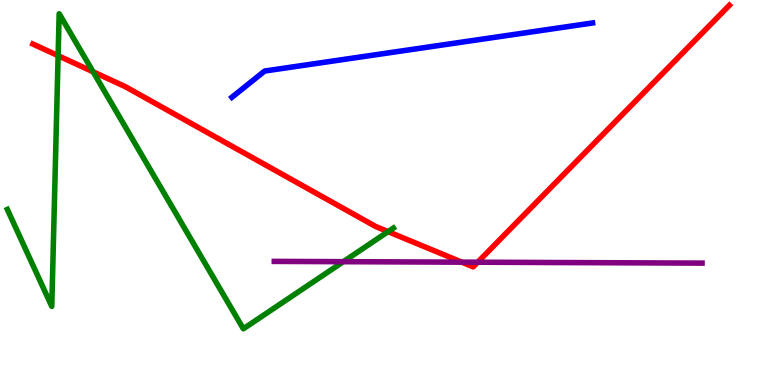[{'lines': ['blue', 'red'], 'intersections': []}, {'lines': ['green', 'red'], 'intersections': [{'x': 0.75, 'y': 8.55}, {'x': 1.2, 'y': 8.13}, {'x': 5.01, 'y': 3.98}]}, {'lines': ['purple', 'red'], 'intersections': [{'x': 5.96, 'y': 3.19}, {'x': 6.16, 'y': 3.19}]}, {'lines': ['blue', 'green'], 'intersections': []}, {'lines': ['blue', 'purple'], 'intersections': []}, {'lines': ['green', 'purple'], 'intersections': [{'x': 4.43, 'y': 3.2}]}]